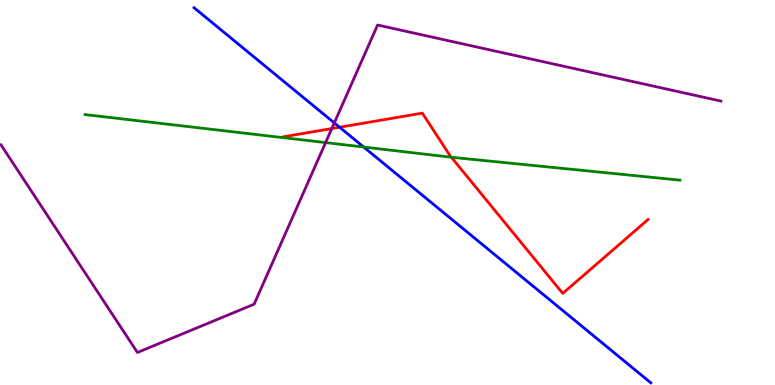[{'lines': ['blue', 'red'], 'intersections': [{'x': 4.38, 'y': 6.7}]}, {'lines': ['green', 'red'], 'intersections': [{'x': 5.82, 'y': 5.92}]}, {'lines': ['purple', 'red'], 'intersections': [{'x': 4.28, 'y': 6.66}]}, {'lines': ['blue', 'green'], 'intersections': [{'x': 4.69, 'y': 6.18}]}, {'lines': ['blue', 'purple'], 'intersections': [{'x': 4.31, 'y': 6.81}]}, {'lines': ['green', 'purple'], 'intersections': [{'x': 4.2, 'y': 6.3}]}]